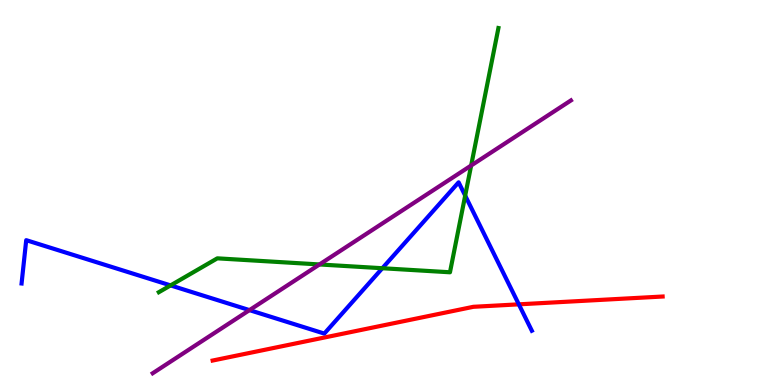[{'lines': ['blue', 'red'], 'intersections': [{'x': 6.69, 'y': 2.1}]}, {'lines': ['green', 'red'], 'intersections': []}, {'lines': ['purple', 'red'], 'intersections': []}, {'lines': ['blue', 'green'], 'intersections': [{'x': 2.2, 'y': 2.59}, {'x': 4.93, 'y': 3.03}, {'x': 6.0, 'y': 4.92}]}, {'lines': ['blue', 'purple'], 'intersections': [{'x': 3.22, 'y': 1.94}]}, {'lines': ['green', 'purple'], 'intersections': [{'x': 4.12, 'y': 3.13}, {'x': 6.08, 'y': 5.7}]}]